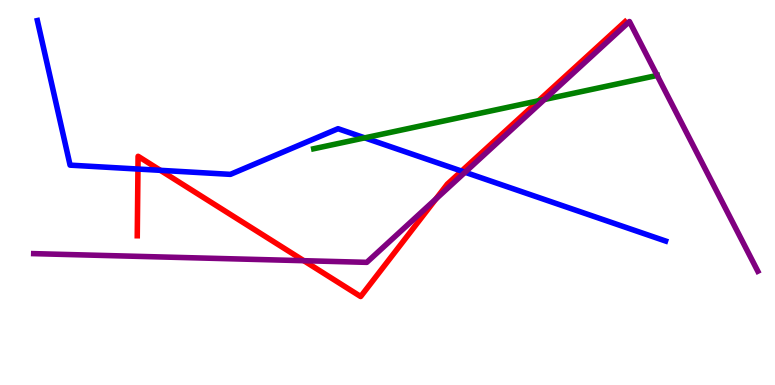[{'lines': ['blue', 'red'], 'intersections': [{'x': 1.78, 'y': 5.61}, {'x': 2.07, 'y': 5.58}, {'x': 5.96, 'y': 5.56}]}, {'lines': ['green', 'red'], 'intersections': [{'x': 6.95, 'y': 7.38}]}, {'lines': ['purple', 'red'], 'intersections': [{'x': 3.92, 'y': 3.23}, {'x': 5.62, 'y': 4.83}]}, {'lines': ['blue', 'green'], 'intersections': [{'x': 4.71, 'y': 6.42}]}, {'lines': ['blue', 'purple'], 'intersections': [{'x': 6.0, 'y': 5.53}]}, {'lines': ['green', 'purple'], 'intersections': [{'x': 7.02, 'y': 7.42}, {'x': 8.48, 'y': 8.04}]}]